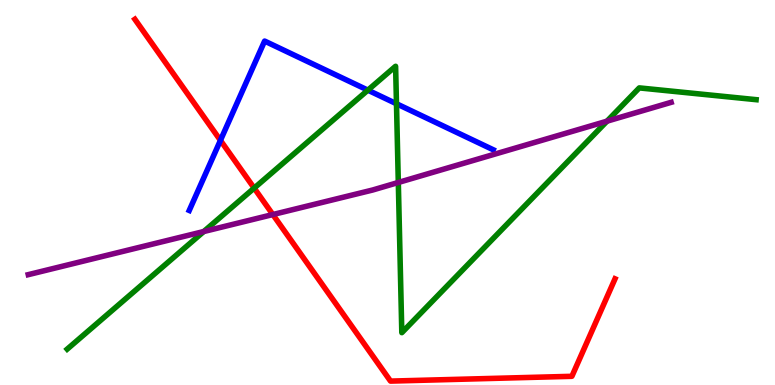[{'lines': ['blue', 'red'], 'intersections': [{'x': 2.84, 'y': 6.35}]}, {'lines': ['green', 'red'], 'intersections': [{'x': 3.28, 'y': 5.11}]}, {'lines': ['purple', 'red'], 'intersections': [{'x': 3.52, 'y': 4.43}]}, {'lines': ['blue', 'green'], 'intersections': [{'x': 4.75, 'y': 7.66}, {'x': 5.12, 'y': 7.31}]}, {'lines': ['blue', 'purple'], 'intersections': []}, {'lines': ['green', 'purple'], 'intersections': [{'x': 2.63, 'y': 3.99}, {'x': 5.14, 'y': 5.26}, {'x': 7.83, 'y': 6.85}]}]